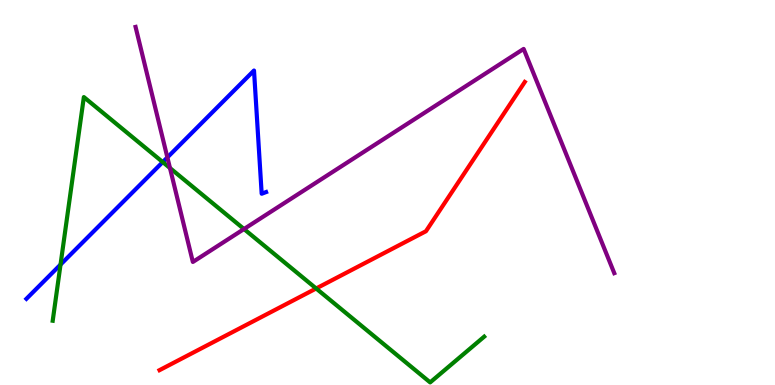[{'lines': ['blue', 'red'], 'intersections': []}, {'lines': ['green', 'red'], 'intersections': [{'x': 4.08, 'y': 2.51}]}, {'lines': ['purple', 'red'], 'intersections': []}, {'lines': ['blue', 'green'], 'intersections': [{'x': 0.781, 'y': 3.13}, {'x': 2.1, 'y': 5.79}]}, {'lines': ['blue', 'purple'], 'intersections': [{'x': 2.16, 'y': 5.91}]}, {'lines': ['green', 'purple'], 'intersections': [{'x': 2.19, 'y': 5.64}, {'x': 3.15, 'y': 4.05}]}]